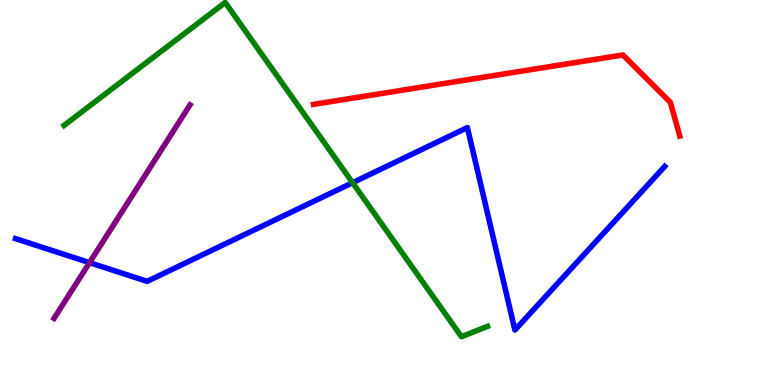[{'lines': ['blue', 'red'], 'intersections': []}, {'lines': ['green', 'red'], 'intersections': []}, {'lines': ['purple', 'red'], 'intersections': []}, {'lines': ['blue', 'green'], 'intersections': [{'x': 4.55, 'y': 5.25}]}, {'lines': ['blue', 'purple'], 'intersections': [{'x': 1.16, 'y': 3.18}]}, {'lines': ['green', 'purple'], 'intersections': []}]